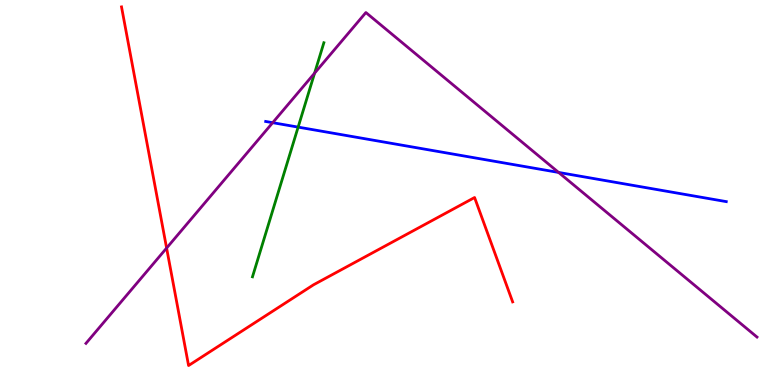[{'lines': ['blue', 'red'], 'intersections': []}, {'lines': ['green', 'red'], 'intersections': []}, {'lines': ['purple', 'red'], 'intersections': [{'x': 2.15, 'y': 3.56}]}, {'lines': ['blue', 'green'], 'intersections': [{'x': 3.85, 'y': 6.7}]}, {'lines': ['blue', 'purple'], 'intersections': [{'x': 3.52, 'y': 6.81}, {'x': 7.21, 'y': 5.52}]}, {'lines': ['green', 'purple'], 'intersections': [{'x': 4.06, 'y': 8.1}]}]